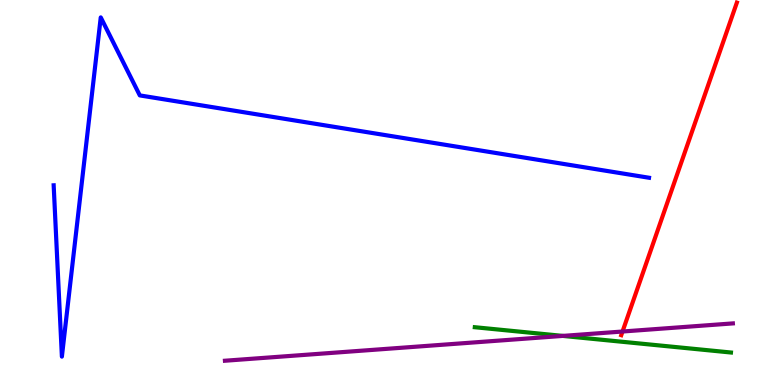[{'lines': ['blue', 'red'], 'intersections': []}, {'lines': ['green', 'red'], 'intersections': []}, {'lines': ['purple', 'red'], 'intersections': [{'x': 8.03, 'y': 1.39}]}, {'lines': ['blue', 'green'], 'intersections': []}, {'lines': ['blue', 'purple'], 'intersections': []}, {'lines': ['green', 'purple'], 'intersections': [{'x': 7.26, 'y': 1.28}]}]